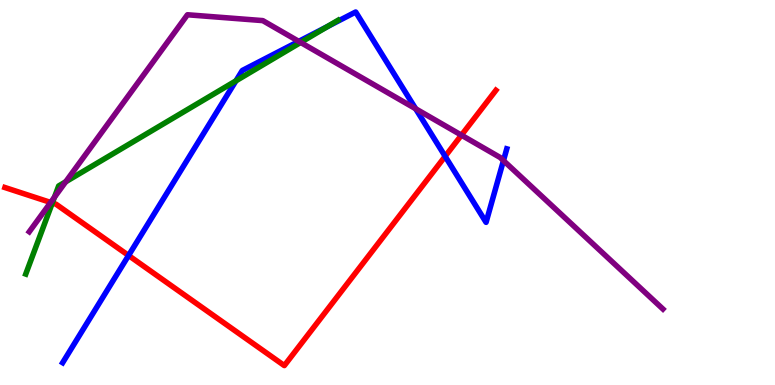[{'lines': ['blue', 'red'], 'intersections': [{'x': 1.66, 'y': 3.36}, {'x': 5.74, 'y': 5.94}]}, {'lines': ['green', 'red'], 'intersections': [{'x': 0.675, 'y': 4.73}]}, {'lines': ['purple', 'red'], 'intersections': [{'x': 0.653, 'y': 4.74}, {'x': 5.95, 'y': 6.49}]}, {'lines': ['blue', 'green'], 'intersections': [{'x': 3.04, 'y': 7.9}, {'x': 4.22, 'y': 9.31}]}, {'lines': ['blue', 'purple'], 'intersections': [{'x': 3.86, 'y': 8.93}, {'x': 5.36, 'y': 7.17}, {'x': 6.5, 'y': 5.83}]}, {'lines': ['green', 'purple'], 'intersections': [{'x': 0.703, 'y': 4.88}, {'x': 0.848, 'y': 5.28}, {'x': 3.88, 'y': 8.9}]}]